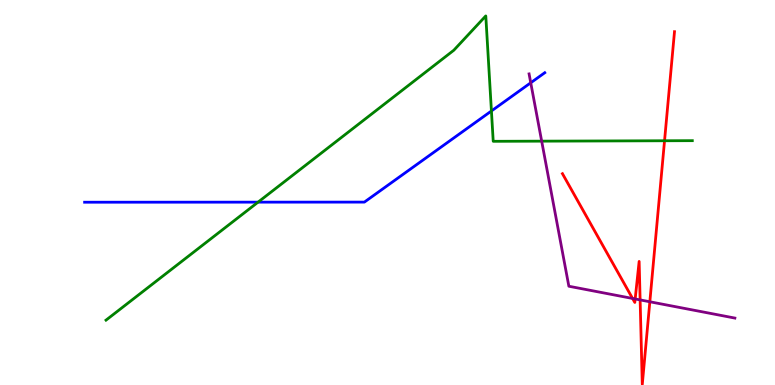[{'lines': ['blue', 'red'], 'intersections': []}, {'lines': ['green', 'red'], 'intersections': [{'x': 8.57, 'y': 6.34}]}, {'lines': ['purple', 'red'], 'intersections': [{'x': 8.16, 'y': 2.25}, {'x': 8.2, 'y': 2.23}, {'x': 8.26, 'y': 2.21}, {'x': 8.38, 'y': 2.16}]}, {'lines': ['blue', 'green'], 'intersections': [{'x': 3.33, 'y': 4.75}, {'x': 6.34, 'y': 7.12}]}, {'lines': ['blue', 'purple'], 'intersections': [{'x': 6.85, 'y': 7.85}]}, {'lines': ['green', 'purple'], 'intersections': [{'x': 6.99, 'y': 6.33}]}]